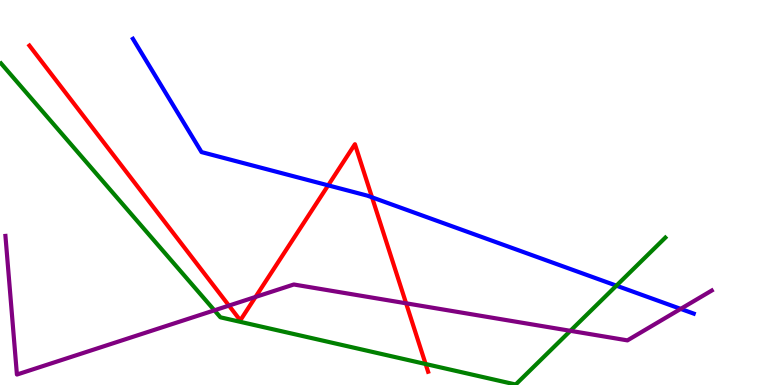[{'lines': ['blue', 'red'], 'intersections': [{'x': 4.23, 'y': 5.19}, {'x': 4.8, 'y': 4.87}]}, {'lines': ['green', 'red'], 'intersections': [{'x': 5.49, 'y': 0.545}]}, {'lines': ['purple', 'red'], 'intersections': [{'x': 2.95, 'y': 2.06}, {'x': 3.3, 'y': 2.29}, {'x': 5.24, 'y': 2.12}]}, {'lines': ['blue', 'green'], 'intersections': [{'x': 7.95, 'y': 2.58}]}, {'lines': ['blue', 'purple'], 'intersections': [{'x': 8.78, 'y': 1.98}]}, {'lines': ['green', 'purple'], 'intersections': [{'x': 2.77, 'y': 1.94}, {'x': 7.36, 'y': 1.41}]}]